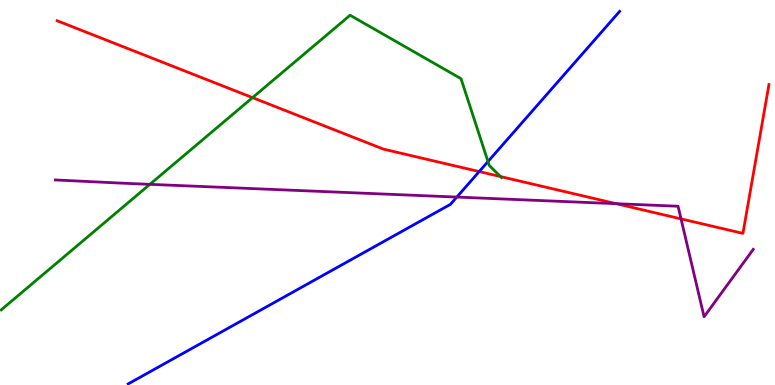[{'lines': ['blue', 'red'], 'intersections': [{'x': 6.18, 'y': 5.54}]}, {'lines': ['green', 'red'], 'intersections': [{'x': 3.26, 'y': 7.46}, {'x': 6.46, 'y': 5.41}]}, {'lines': ['purple', 'red'], 'intersections': [{'x': 7.95, 'y': 4.71}, {'x': 8.79, 'y': 4.32}]}, {'lines': ['blue', 'green'], 'intersections': [{'x': 6.3, 'y': 5.8}]}, {'lines': ['blue', 'purple'], 'intersections': [{'x': 5.89, 'y': 4.88}]}, {'lines': ['green', 'purple'], 'intersections': [{'x': 1.93, 'y': 5.21}]}]